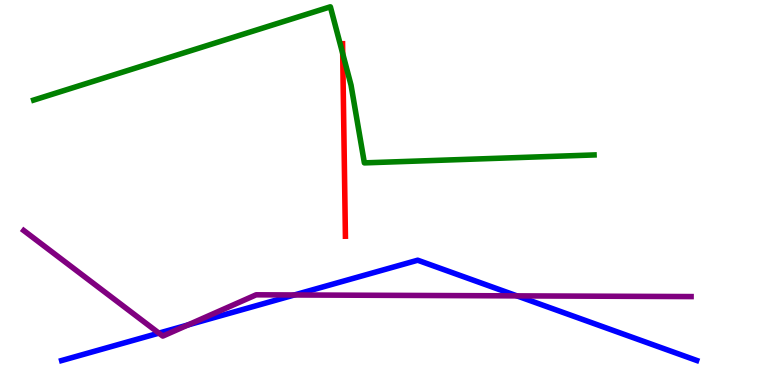[{'lines': ['blue', 'red'], 'intersections': []}, {'lines': ['green', 'red'], 'intersections': [{'x': 4.42, 'y': 8.61}]}, {'lines': ['purple', 'red'], 'intersections': []}, {'lines': ['blue', 'green'], 'intersections': []}, {'lines': ['blue', 'purple'], 'intersections': [{'x': 2.05, 'y': 1.35}, {'x': 2.43, 'y': 1.56}, {'x': 3.8, 'y': 2.34}, {'x': 6.67, 'y': 2.32}]}, {'lines': ['green', 'purple'], 'intersections': []}]